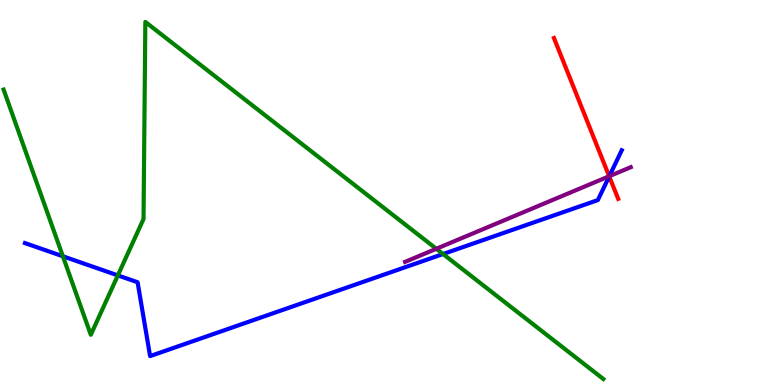[{'lines': ['blue', 'red'], 'intersections': [{'x': 7.86, 'y': 5.42}]}, {'lines': ['green', 'red'], 'intersections': []}, {'lines': ['purple', 'red'], 'intersections': [{'x': 7.86, 'y': 5.42}]}, {'lines': ['blue', 'green'], 'intersections': [{'x': 0.811, 'y': 3.34}, {'x': 1.52, 'y': 2.85}, {'x': 5.72, 'y': 3.4}]}, {'lines': ['blue', 'purple'], 'intersections': [{'x': 7.86, 'y': 5.42}]}, {'lines': ['green', 'purple'], 'intersections': [{'x': 5.63, 'y': 3.54}]}]